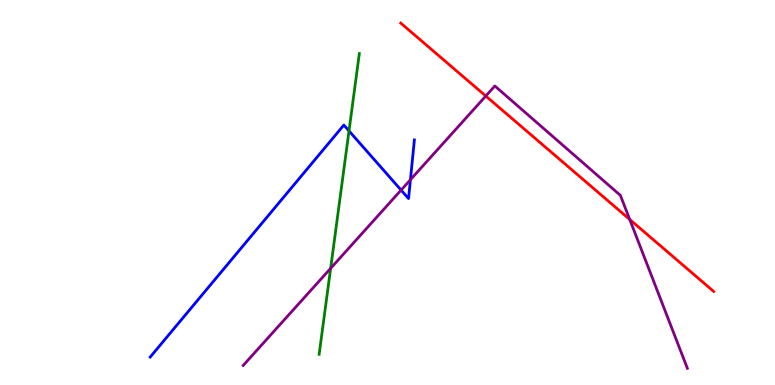[{'lines': ['blue', 'red'], 'intersections': []}, {'lines': ['green', 'red'], 'intersections': []}, {'lines': ['purple', 'red'], 'intersections': [{'x': 6.27, 'y': 7.51}, {'x': 8.13, 'y': 4.3}]}, {'lines': ['blue', 'green'], 'intersections': [{'x': 4.5, 'y': 6.6}]}, {'lines': ['blue', 'purple'], 'intersections': [{'x': 5.18, 'y': 5.06}, {'x': 5.3, 'y': 5.33}]}, {'lines': ['green', 'purple'], 'intersections': [{'x': 4.27, 'y': 3.03}]}]